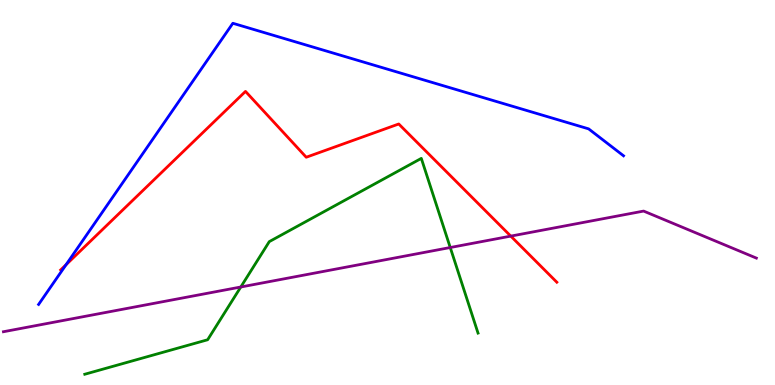[{'lines': ['blue', 'red'], 'intersections': [{'x': 0.852, 'y': 3.12}]}, {'lines': ['green', 'red'], 'intersections': []}, {'lines': ['purple', 'red'], 'intersections': [{'x': 6.59, 'y': 3.87}]}, {'lines': ['blue', 'green'], 'intersections': []}, {'lines': ['blue', 'purple'], 'intersections': []}, {'lines': ['green', 'purple'], 'intersections': [{'x': 3.11, 'y': 2.55}, {'x': 5.81, 'y': 3.57}]}]